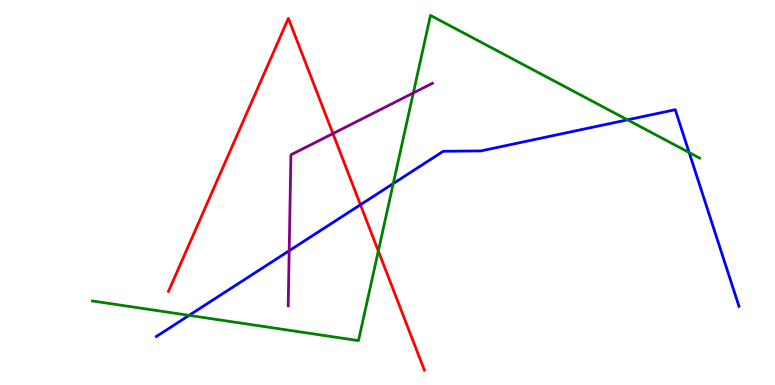[{'lines': ['blue', 'red'], 'intersections': [{'x': 4.65, 'y': 4.68}]}, {'lines': ['green', 'red'], 'intersections': [{'x': 4.88, 'y': 3.48}]}, {'lines': ['purple', 'red'], 'intersections': [{'x': 4.3, 'y': 6.53}]}, {'lines': ['blue', 'green'], 'intersections': [{'x': 2.44, 'y': 1.81}, {'x': 5.07, 'y': 5.23}, {'x': 8.1, 'y': 6.89}, {'x': 8.89, 'y': 6.04}]}, {'lines': ['blue', 'purple'], 'intersections': [{'x': 3.73, 'y': 3.49}]}, {'lines': ['green', 'purple'], 'intersections': [{'x': 5.33, 'y': 7.59}]}]